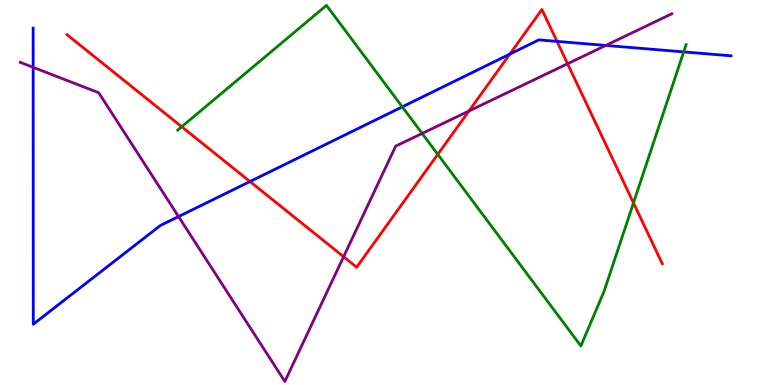[{'lines': ['blue', 'red'], 'intersections': [{'x': 3.23, 'y': 5.28}, {'x': 6.58, 'y': 8.59}, {'x': 7.19, 'y': 8.93}]}, {'lines': ['green', 'red'], 'intersections': [{'x': 2.34, 'y': 6.71}, {'x': 5.65, 'y': 5.99}, {'x': 8.17, 'y': 4.73}]}, {'lines': ['purple', 'red'], 'intersections': [{'x': 4.43, 'y': 3.33}, {'x': 6.05, 'y': 7.12}, {'x': 7.32, 'y': 8.34}]}, {'lines': ['blue', 'green'], 'intersections': [{'x': 5.19, 'y': 7.22}, {'x': 8.82, 'y': 8.65}]}, {'lines': ['blue', 'purple'], 'intersections': [{'x': 0.428, 'y': 8.25}, {'x': 2.3, 'y': 4.37}, {'x': 7.82, 'y': 8.82}]}, {'lines': ['green', 'purple'], 'intersections': [{'x': 5.45, 'y': 6.53}]}]